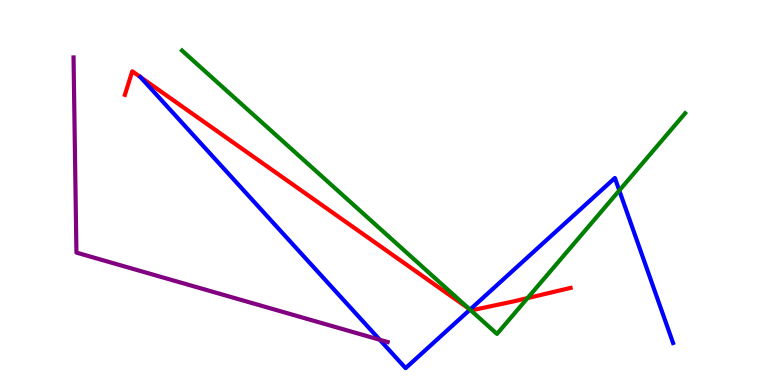[{'lines': ['blue', 'red'], 'intersections': [{'x': 6.07, 'y': 1.96}]}, {'lines': ['green', 'red'], 'intersections': [{'x': 6.06, 'y': 1.97}, {'x': 6.81, 'y': 2.26}]}, {'lines': ['purple', 'red'], 'intersections': []}, {'lines': ['blue', 'green'], 'intersections': [{'x': 6.06, 'y': 1.96}, {'x': 7.99, 'y': 5.05}]}, {'lines': ['blue', 'purple'], 'intersections': [{'x': 4.9, 'y': 1.18}]}, {'lines': ['green', 'purple'], 'intersections': []}]